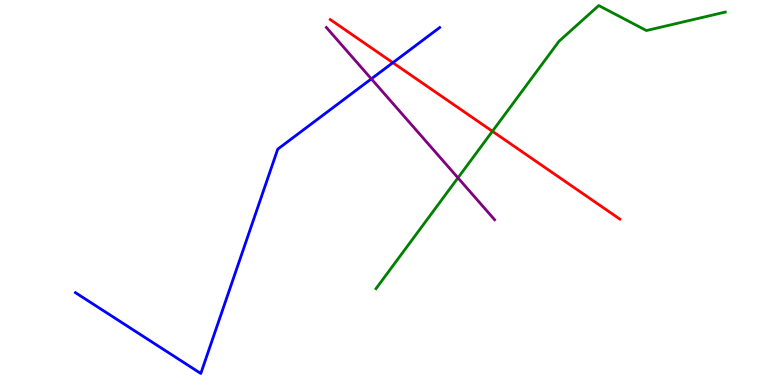[{'lines': ['blue', 'red'], 'intersections': [{'x': 5.07, 'y': 8.37}]}, {'lines': ['green', 'red'], 'intersections': [{'x': 6.35, 'y': 6.59}]}, {'lines': ['purple', 'red'], 'intersections': []}, {'lines': ['blue', 'green'], 'intersections': []}, {'lines': ['blue', 'purple'], 'intersections': [{'x': 4.79, 'y': 7.95}]}, {'lines': ['green', 'purple'], 'intersections': [{'x': 5.91, 'y': 5.38}]}]